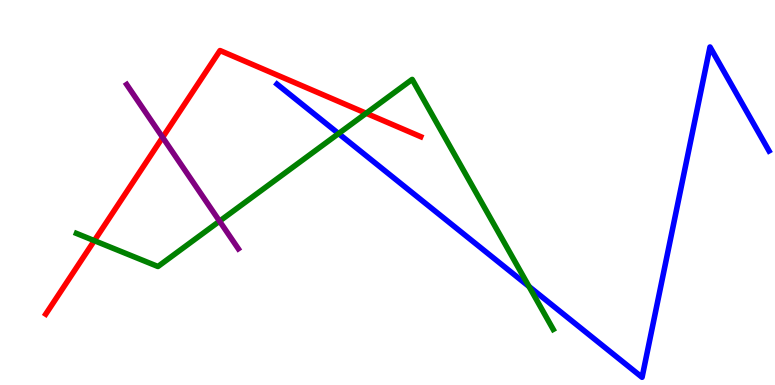[{'lines': ['blue', 'red'], 'intersections': []}, {'lines': ['green', 'red'], 'intersections': [{'x': 1.22, 'y': 3.75}, {'x': 4.72, 'y': 7.06}]}, {'lines': ['purple', 'red'], 'intersections': [{'x': 2.1, 'y': 6.43}]}, {'lines': ['blue', 'green'], 'intersections': [{'x': 4.37, 'y': 6.53}, {'x': 6.83, 'y': 2.56}]}, {'lines': ['blue', 'purple'], 'intersections': []}, {'lines': ['green', 'purple'], 'intersections': [{'x': 2.83, 'y': 4.26}]}]